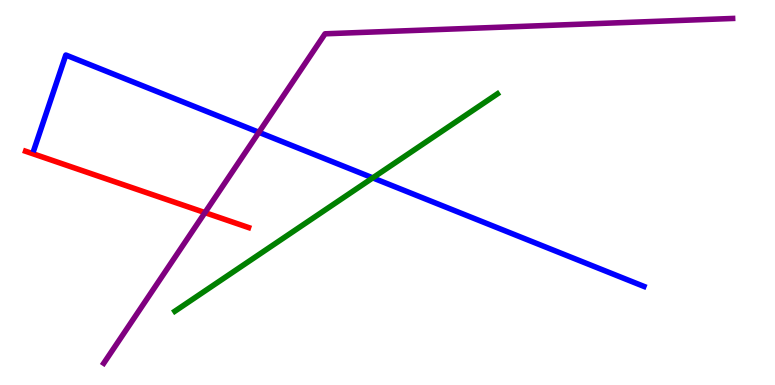[{'lines': ['blue', 'red'], 'intersections': []}, {'lines': ['green', 'red'], 'intersections': []}, {'lines': ['purple', 'red'], 'intersections': [{'x': 2.64, 'y': 4.48}]}, {'lines': ['blue', 'green'], 'intersections': [{'x': 4.81, 'y': 5.38}]}, {'lines': ['blue', 'purple'], 'intersections': [{'x': 3.34, 'y': 6.56}]}, {'lines': ['green', 'purple'], 'intersections': []}]